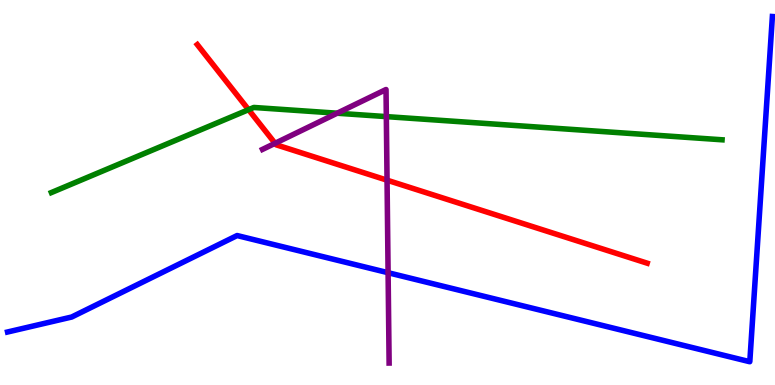[{'lines': ['blue', 'red'], 'intersections': []}, {'lines': ['green', 'red'], 'intersections': [{'x': 3.21, 'y': 7.15}]}, {'lines': ['purple', 'red'], 'intersections': [{'x': 3.55, 'y': 6.28}, {'x': 4.99, 'y': 5.32}]}, {'lines': ['blue', 'green'], 'intersections': []}, {'lines': ['blue', 'purple'], 'intersections': [{'x': 5.01, 'y': 2.92}]}, {'lines': ['green', 'purple'], 'intersections': [{'x': 4.35, 'y': 7.06}, {'x': 4.98, 'y': 6.97}]}]